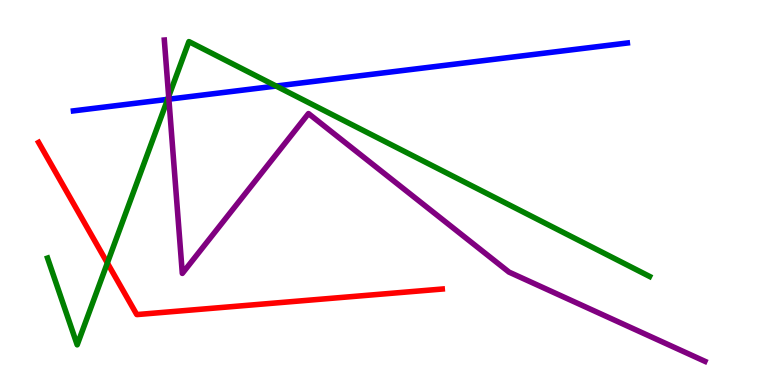[{'lines': ['blue', 'red'], 'intersections': []}, {'lines': ['green', 'red'], 'intersections': [{'x': 1.39, 'y': 3.17}]}, {'lines': ['purple', 'red'], 'intersections': []}, {'lines': ['blue', 'green'], 'intersections': [{'x': 2.16, 'y': 7.42}, {'x': 3.56, 'y': 7.77}]}, {'lines': ['blue', 'purple'], 'intersections': [{'x': 2.18, 'y': 7.42}]}, {'lines': ['green', 'purple'], 'intersections': [{'x': 2.18, 'y': 7.49}]}]